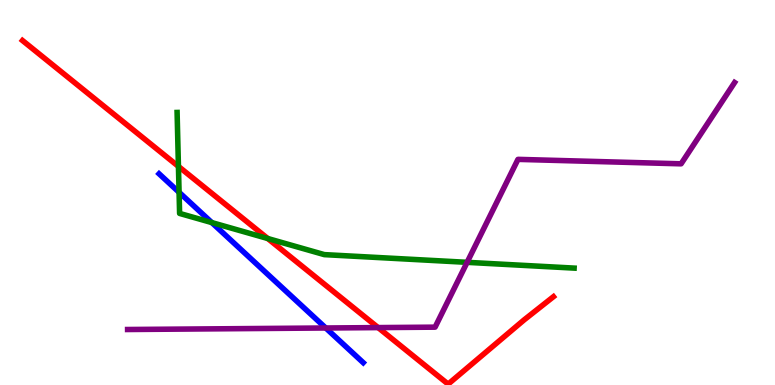[{'lines': ['blue', 'red'], 'intersections': []}, {'lines': ['green', 'red'], 'intersections': [{'x': 2.3, 'y': 5.68}, {'x': 3.46, 'y': 3.8}]}, {'lines': ['purple', 'red'], 'intersections': [{'x': 4.88, 'y': 1.49}]}, {'lines': ['blue', 'green'], 'intersections': [{'x': 2.31, 'y': 5.01}, {'x': 2.73, 'y': 4.22}]}, {'lines': ['blue', 'purple'], 'intersections': [{'x': 4.2, 'y': 1.48}]}, {'lines': ['green', 'purple'], 'intersections': [{'x': 6.03, 'y': 3.19}]}]